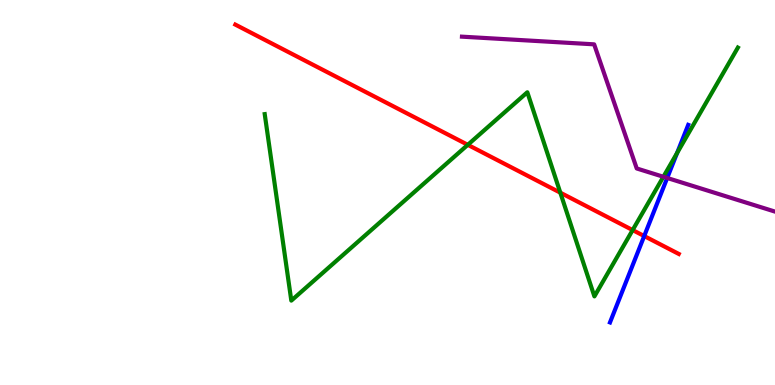[{'lines': ['blue', 'red'], 'intersections': [{'x': 8.31, 'y': 3.87}]}, {'lines': ['green', 'red'], 'intersections': [{'x': 6.04, 'y': 6.24}, {'x': 7.23, 'y': 5.0}, {'x': 8.16, 'y': 4.02}]}, {'lines': ['purple', 'red'], 'intersections': []}, {'lines': ['blue', 'green'], 'intersections': [{'x': 8.74, 'y': 6.03}]}, {'lines': ['blue', 'purple'], 'intersections': [{'x': 8.61, 'y': 5.38}]}, {'lines': ['green', 'purple'], 'intersections': [{'x': 8.56, 'y': 5.41}]}]